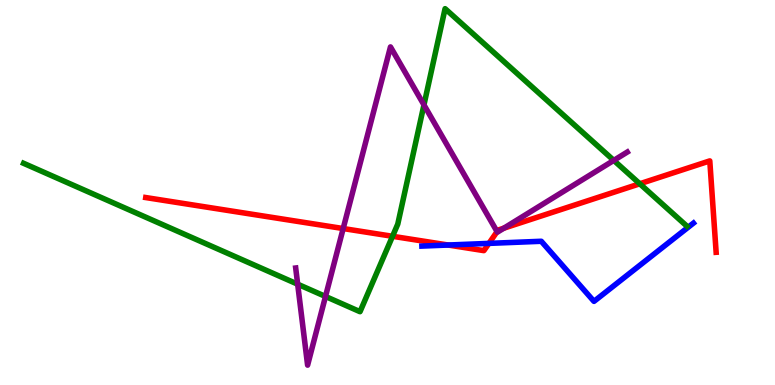[{'lines': ['blue', 'red'], 'intersections': [{'x': 5.78, 'y': 3.64}, {'x': 6.31, 'y': 3.68}]}, {'lines': ['green', 'red'], 'intersections': [{'x': 5.06, 'y': 3.86}, {'x': 8.26, 'y': 5.23}]}, {'lines': ['purple', 'red'], 'intersections': [{'x': 4.43, 'y': 4.06}, {'x': 6.41, 'y': 3.98}, {'x': 6.5, 'y': 4.07}]}, {'lines': ['blue', 'green'], 'intersections': []}, {'lines': ['blue', 'purple'], 'intersections': []}, {'lines': ['green', 'purple'], 'intersections': [{'x': 3.84, 'y': 2.62}, {'x': 4.2, 'y': 2.3}, {'x': 5.47, 'y': 7.28}, {'x': 7.92, 'y': 5.83}]}]